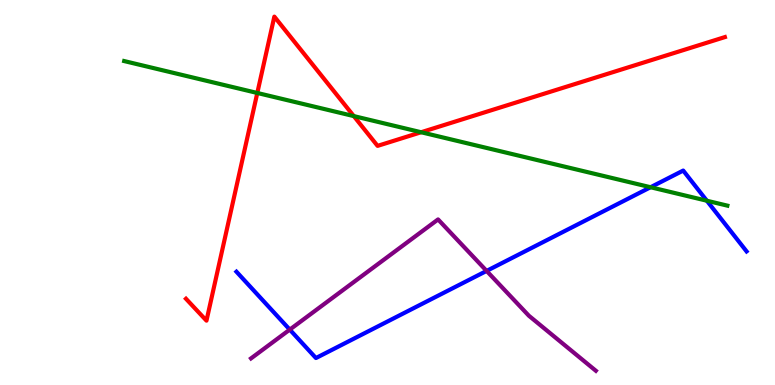[{'lines': ['blue', 'red'], 'intersections': []}, {'lines': ['green', 'red'], 'intersections': [{'x': 3.32, 'y': 7.59}, {'x': 4.57, 'y': 6.98}, {'x': 5.43, 'y': 6.57}]}, {'lines': ['purple', 'red'], 'intersections': []}, {'lines': ['blue', 'green'], 'intersections': [{'x': 8.39, 'y': 5.14}, {'x': 9.12, 'y': 4.79}]}, {'lines': ['blue', 'purple'], 'intersections': [{'x': 3.74, 'y': 1.44}, {'x': 6.28, 'y': 2.96}]}, {'lines': ['green', 'purple'], 'intersections': []}]